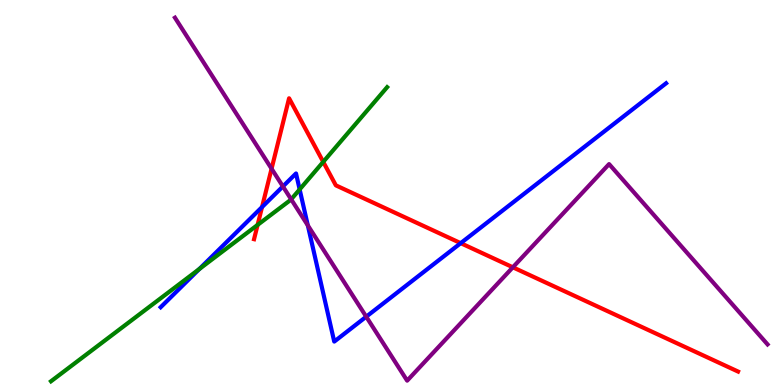[{'lines': ['blue', 'red'], 'intersections': [{'x': 3.38, 'y': 4.62}, {'x': 5.94, 'y': 3.68}]}, {'lines': ['green', 'red'], 'intersections': [{'x': 3.32, 'y': 4.16}, {'x': 4.17, 'y': 5.8}]}, {'lines': ['purple', 'red'], 'intersections': [{'x': 3.5, 'y': 5.62}, {'x': 6.62, 'y': 3.06}]}, {'lines': ['blue', 'green'], 'intersections': [{'x': 2.57, 'y': 3.01}, {'x': 3.87, 'y': 5.08}]}, {'lines': ['blue', 'purple'], 'intersections': [{'x': 3.65, 'y': 5.16}, {'x': 3.97, 'y': 4.15}, {'x': 4.73, 'y': 1.77}]}, {'lines': ['green', 'purple'], 'intersections': [{'x': 3.76, 'y': 4.82}]}]